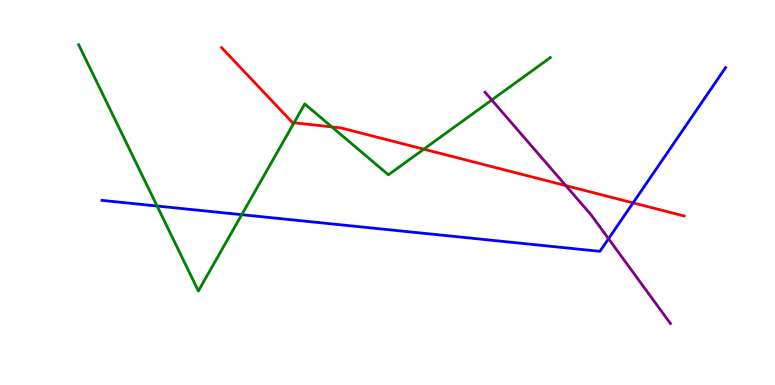[{'lines': ['blue', 'red'], 'intersections': [{'x': 8.17, 'y': 4.73}]}, {'lines': ['green', 'red'], 'intersections': [{'x': 3.79, 'y': 6.81}, {'x': 4.28, 'y': 6.7}, {'x': 5.47, 'y': 6.13}]}, {'lines': ['purple', 'red'], 'intersections': [{'x': 7.3, 'y': 5.18}]}, {'lines': ['blue', 'green'], 'intersections': [{'x': 2.03, 'y': 4.65}, {'x': 3.12, 'y': 4.42}]}, {'lines': ['blue', 'purple'], 'intersections': [{'x': 7.85, 'y': 3.8}]}, {'lines': ['green', 'purple'], 'intersections': [{'x': 6.35, 'y': 7.4}]}]